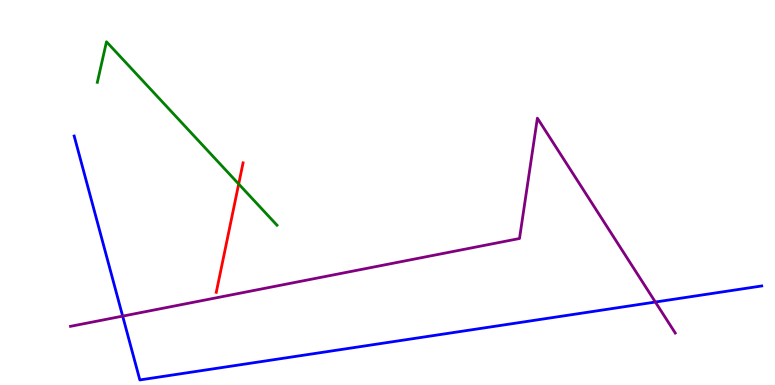[{'lines': ['blue', 'red'], 'intersections': []}, {'lines': ['green', 'red'], 'intersections': [{'x': 3.08, 'y': 5.22}]}, {'lines': ['purple', 'red'], 'intersections': []}, {'lines': ['blue', 'green'], 'intersections': []}, {'lines': ['blue', 'purple'], 'intersections': [{'x': 1.58, 'y': 1.79}, {'x': 8.46, 'y': 2.15}]}, {'lines': ['green', 'purple'], 'intersections': []}]